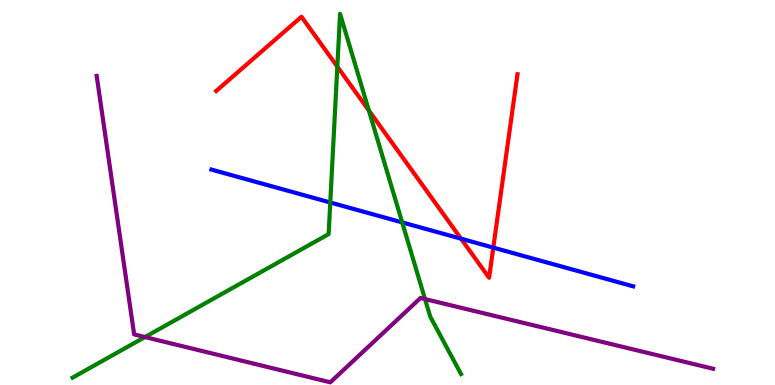[{'lines': ['blue', 'red'], 'intersections': [{'x': 5.95, 'y': 3.8}, {'x': 6.37, 'y': 3.57}]}, {'lines': ['green', 'red'], 'intersections': [{'x': 4.35, 'y': 8.27}, {'x': 4.76, 'y': 7.13}]}, {'lines': ['purple', 'red'], 'intersections': []}, {'lines': ['blue', 'green'], 'intersections': [{'x': 4.26, 'y': 4.74}, {'x': 5.19, 'y': 4.22}]}, {'lines': ['blue', 'purple'], 'intersections': []}, {'lines': ['green', 'purple'], 'intersections': [{'x': 1.87, 'y': 1.25}, {'x': 5.48, 'y': 2.23}]}]